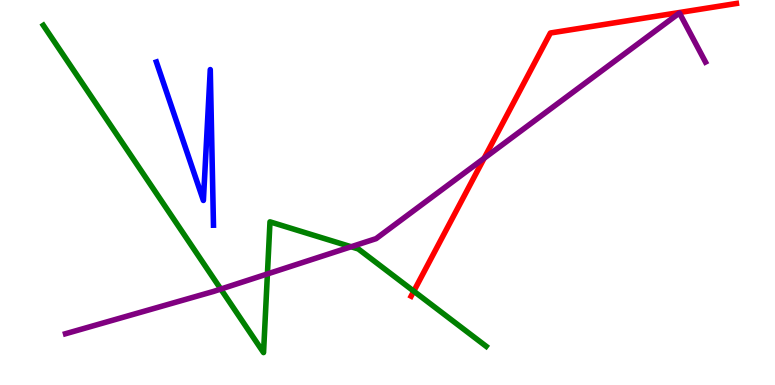[{'lines': ['blue', 'red'], 'intersections': []}, {'lines': ['green', 'red'], 'intersections': [{'x': 5.34, 'y': 2.44}]}, {'lines': ['purple', 'red'], 'intersections': [{'x': 6.25, 'y': 5.89}]}, {'lines': ['blue', 'green'], 'intersections': []}, {'lines': ['blue', 'purple'], 'intersections': []}, {'lines': ['green', 'purple'], 'intersections': [{'x': 2.85, 'y': 2.49}, {'x': 3.45, 'y': 2.88}, {'x': 4.53, 'y': 3.59}]}]